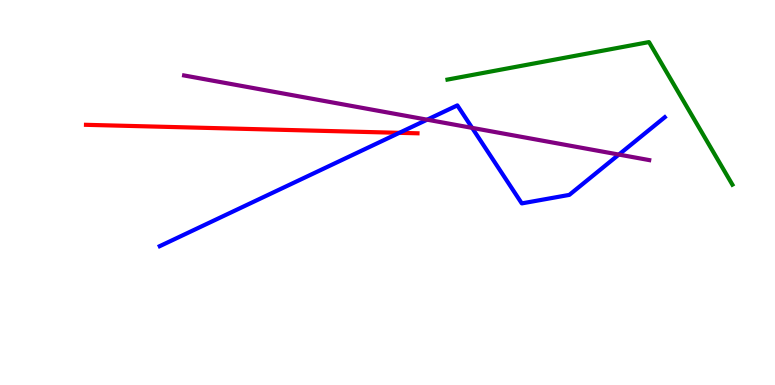[{'lines': ['blue', 'red'], 'intersections': [{'x': 5.15, 'y': 6.55}]}, {'lines': ['green', 'red'], 'intersections': []}, {'lines': ['purple', 'red'], 'intersections': []}, {'lines': ['blue', 'green'], 'intersections': []}, {'lines': ['blue', 'purple'], 'intersections': [{'x': 5.51, 'y': 6.89}, {'x': 6.09, 'y': 6.68}, {'x': 7.99, 'y': 5.99}]}, {'lines': ['green', 'purple'], 'intersections': []}]